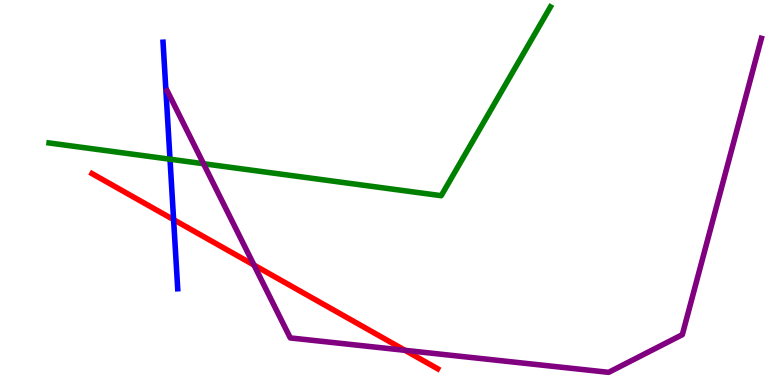[{'lines': ['blue', 'red'], 'intersections': [{'x': 2.24, 'y': 4.29}]}, {'lines': ['green', 'red'], 'intersections': []}, {'lines': ['purple', 'red'], 'intersections': [{'x': 3.28, 'y': 3.12}, {'x': 5.23, 'y': 0.9}]}, {'lines': ['blue', 'green'], 'intersections': [{'x': 2.19, 'y': 5.86}]}, {'lines': ['blue', 'purple'], 'intersections': []}, {'lines': ['green', 'purple'], 'intersections': [{'x': 2.63, 'y': 5.75}]}]